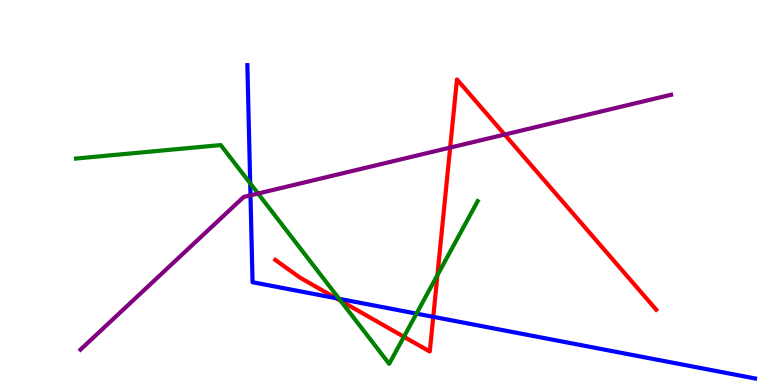[{'lines': ['blue', 'red'], 'intersections': [{'x': 4.34, 'y': 2.25}, {'x': 5.59, 'y': 1.77}]}, {'lines': ['green', 'red'], 'intersections': [{'x': 4.4, 'y': 2.19}, {'x': 5.21, 'y': 1.25}, {'x': 5.64, 'y': 2.85}]}, {'lines': ['purple', 'red'], 'intersections': [{'x': 5.81, 'y': 6.17}, {'x': 6.51, 'y': 6.51}]}, {'lines': ['blue', 'green'], 'intersections': [{'x': 3.23, 'y': 5.24}, {'x': 4.38, 'y': 2.24}, {'x': 5.37, 'y': 1.85}]}, {'lines': ['blue', 'purple'], 'intersections': [{'x': 3.23, 'y': 4.93}]}, {'lines': ['green', 'purple'], 'intersections': [{'x': 3.33, 'y': 4.97}]}]